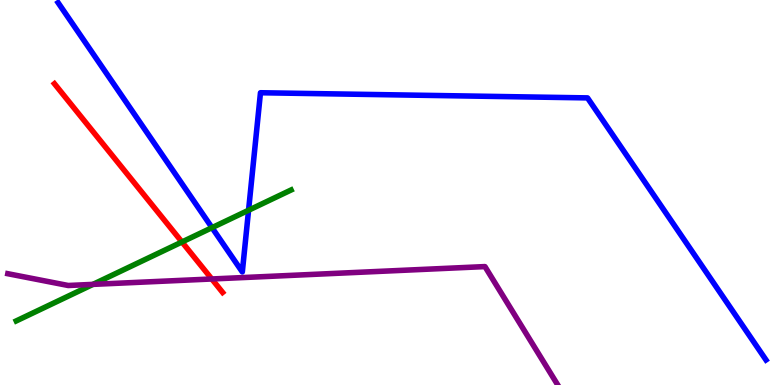[{'lines': ['blue', 'red'], 'intersections': []}, {'lines': ['green', 'red'], 'intersections': [{'x': 2.35, 'y': 3.71}]}, {'lines': ['purple', 'red'], 'intersections': [{'x': 2.73, 'y': 2.75}]}, {'lines': ['blue', 'green'], 'intersections': [{'x': 2.74, 'y': 4.09}, {'x': 3.21, 'y': 4.54}]}, {'lines': ['blue', 'purple'], 'intersections': []}, {'lines': ['green', 'purple'], 'intersections': [{'x': 1.2, 'y': 2.61}]}]